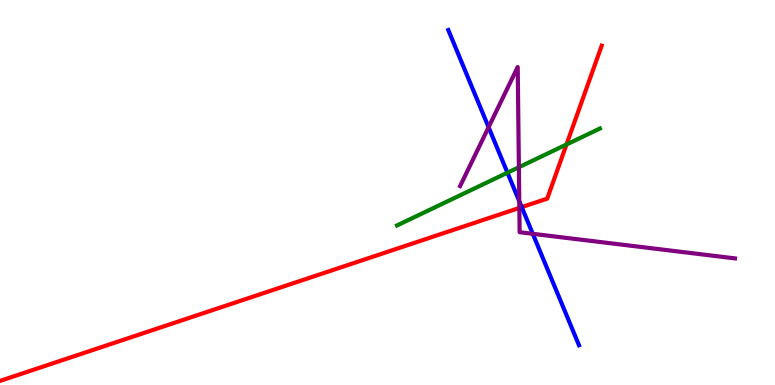[{'lines': ['blue', 'red'], 'intersections': [{'x': 6.73, 'y': 4.62}]}, {'lines': ['green', 'red'], 'intersections': [{'x': 7.31, 'y': 6.25}]}, {'lines': ['purple', 'red'], 'intersections': [{'x': 6.7, 'y': 4.6}]}, {'lines': ['blue', 'green'], 'intersections': [{'x': 6.55, 'y': 5.51}]}, {'lines': ['blue', 'purple'], 'intersections': [{'x': 6.3, 'y': 6.7}, {'x': 6.7, 'y': 4.77}, {'x': 6.87, 'y': 3.93}]}, {'lines': ['green', 'purple'], 'intersections': [{'x': 6.7, 'y': 5.66}]}]